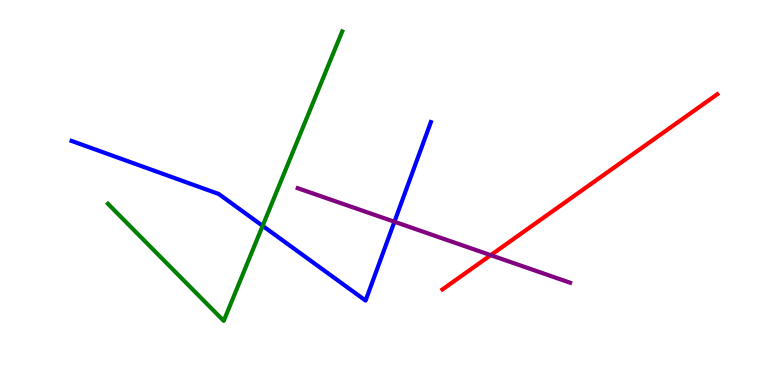[{'lines': ['blue', 'red'], 'intersections': []}, {'lines': ['green', 'red'], 'intersections': []}, {'lines': ['purple', 'red'], 'intersections': [{'x': 6.33, 'y': 3.37}]}, {'lines': ['blue', 'green'], 'intersections': [{'x': 3.39, 'y': 4.13}]}, {'lines': ['blue', 'purple'], 'intersections': [{'x': 5.09, 'y': 4.24}]}, {'lines': ['green', 'purple'], 'intersections': []}]